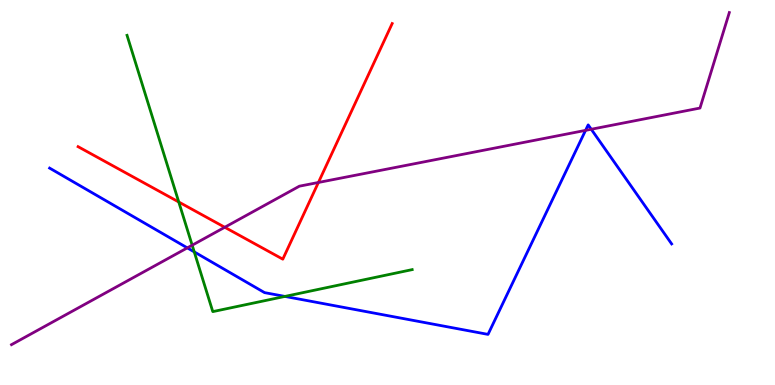[{'lines': ['blue', 'red'], 'intersections': []}, {'lines': ['green', 'red'], 'intersections': [{'x': 2.31, 'y': 4.75}]}, {'lines': ['purple', 'red'], 'intersections': [{'x': 2.9, 'y': 4.1}, {'x': 4.11, 'y': 5.26}]}, {'lines': ['blue', 'green'], 'intersections': [{'x': 2.51, 'y': 3.46}, {'x': 3.68, 'y': 2.3}]}, {'lines': ['blue', 'purple'], 'intersections': [{'x': 2.42, 'y': 3.56}, {'x': 7.56, 'y': 6.61}, {'x': 7.63, 'y': 6.64}]}, {'lines': ['green', 'purple'], 'intersections': [{'x': 2.48, 'y': 3.63}]}]